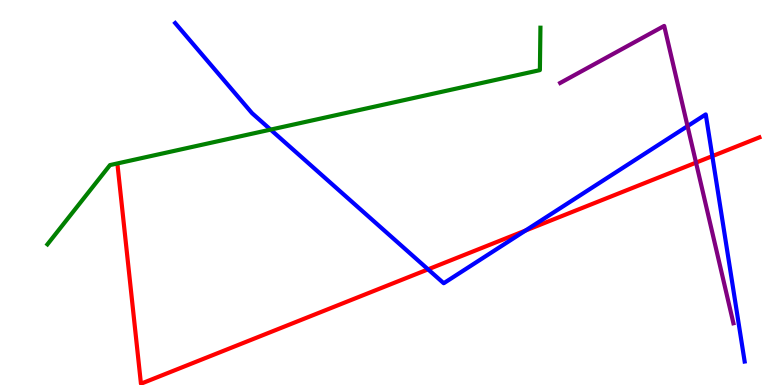[{'lines': ['blue', 'red'], 'intersections': [{'x': 5.52, 'y': 3.0}, {'x': 6.78, 'y': 4.01}, {'x': 9.19, 'y': 5.94}]}, {'lines': ['green', 'red'], 'intersections': []}, {'lines': ['purple', 'red'], 'intersections': [{'x': 8.98, 'y': 5.78}]}, {'lines': ['blue', 'green'], 'intersections': [{'x': 3.49, 'y': 6.63}]}, {'lines': ['blue', 'purple'], 'intersections': [{'x': 8.87, 'y': 6.72}]}, {'lines': ['green', 'purple'], 'intersections': []}]